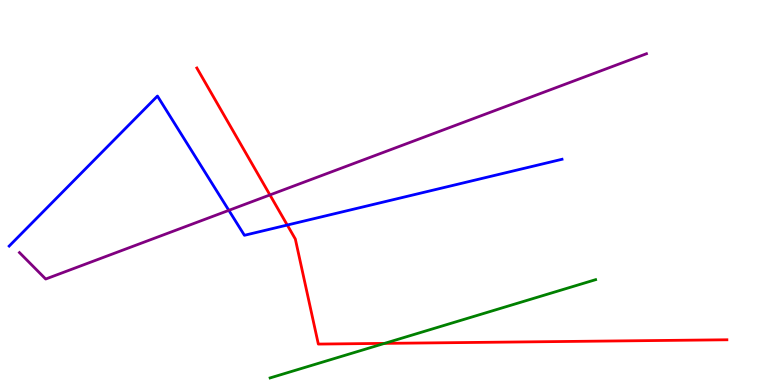[{'lines': ['blue', 'red'], 'intersections': [{'x': 3.71, 'y': 4.15}]}, {'lines': ['green', 'red'], 'intersections': [{'x': 4.96, 'y': 1.08}]}, {'lines': ['purple', 'red'], 'intersections': [{'x': 3.48, 'y': 4.94}]}, {'lines': ['blue', 'green'], 'intersections': []}, {'lines': ['blue', 'purple'], 'intersections': [{'x': 2.95, 'y': 4.54}]}, {'lines': ['green', 'purple'], 'intersections': []}]